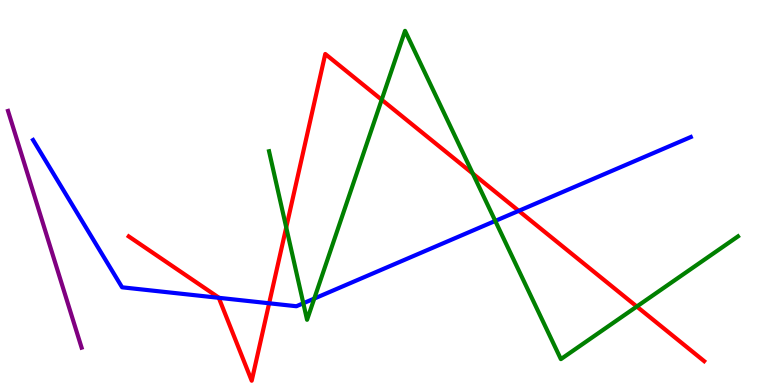[{'lines': ['blue', 'red'], 'intersections': [{'x': 2.82, 'y': 2.26}, {'x': 3.47, 'y': 2.12}, {'x': 6.69, 'y': 4.52}]}, {'lines': ['green', 'red'], 'intersections': [{'x': 3.69, 'y': 4.09}, {'x': 4.92, 'y': 7.41}, {'x': 6.1, 'y': 5.49}, {'x': 8.22, 'y': 2.04}]}, {'lines': ['purple', 'red'], 'intersections': []}, {'lines': ['blue', 'green'], 'intersections': [{'x': 3.91, 'y': 2.12}, {'x': 4.06, 'y': 2.24}, {'x': 6.39, 'y': 4.26}]}, {'lines': ['blue', 'purple'], 'intersections': []}, {'lines': ['green', 'purple'], 'intersections': []}]